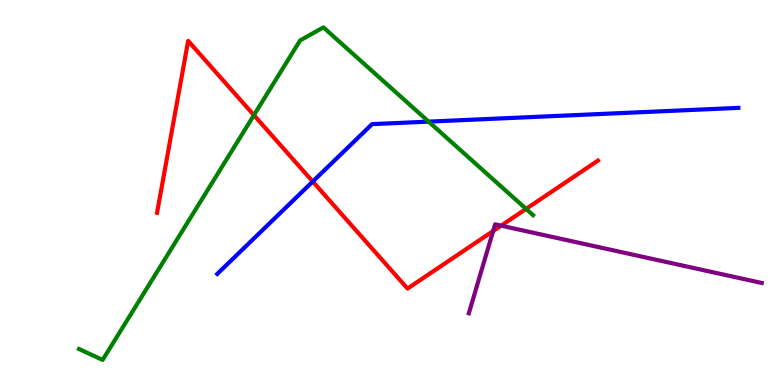[{'lines': ['blue', 'red'], 'intersections': [{'x': 4.04, 'y': 5.28}]}, {'lines': ['green', 'red'], 'intersections': [{'x': 3.28, 'y': 7.01}, {'x': 6.79, 'y': 4.57}]}, {'lines': ['purple', 'red'], 'intersections': [{'x': 6.36, 'y': 4.0}, {'x': 6.47, 'y': 4.14}]}, {'lines': ['blue', 'green'], 'intersections': [{'x': 5.53, 'y': 6.84}]}, {'lines': ['blue', 'purple'], 'intersections': []}, {'lines': ['green', 'purple'], 'intersections': []}]